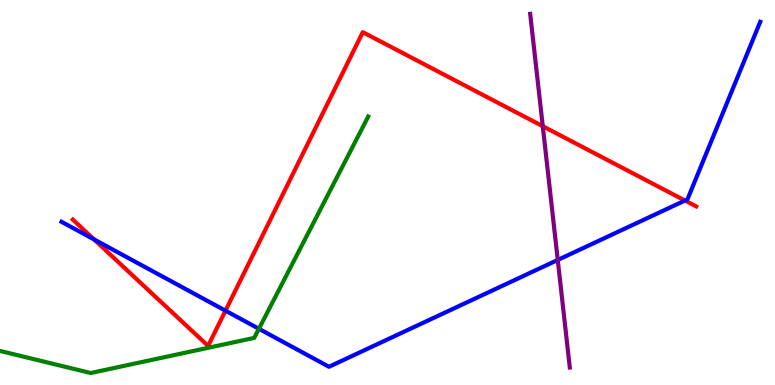[{'lines': ['blue', 'red'], 'intersections': [{'x': 1.21, 'y': 3.78}, {'x': 2.91, 'y': 1.93}, {'x': 8.84, 'y': 4.79}]}, {'lines': ['green', 'red'], 'intersections': []}, {'lines': ['purple', 'red'], 'intersections': [{'x': 7.0, 'y': 6.72}]}, {'lines': ['blue', 'green'], 'intersections': [{'x': 3.34, 'y': 1.46}]}, {'lines': ['blue', 'purple'], 'intersections': [{'x': 7.2, 'y': 3.25}]}, {'lines': ['green', 'purple'], 'intersections': []}]